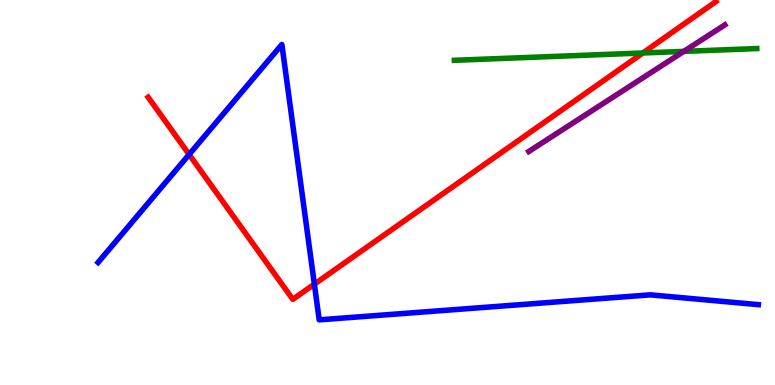[{'lines': ['blue', 'red'], 'intersections': [{'x': 2.44, 'y': 5.99}, {'x': 4.06, 'y': 2.62}]}, {'lines': ['green', 'red'], 'intersections': [{'x': 8.29, 'y': 8.62}]}, {'lines': ['purple', 'red'], 'intersections': []}, {'lines': ['blue', 'green'], 'intersections': []}, {'lines': ['blue', 'purple'], 'intersections': []}, {'lines': ['green', 'purple'], 'intersections': [{'x': 8.82, 'y': 8.67}]}]